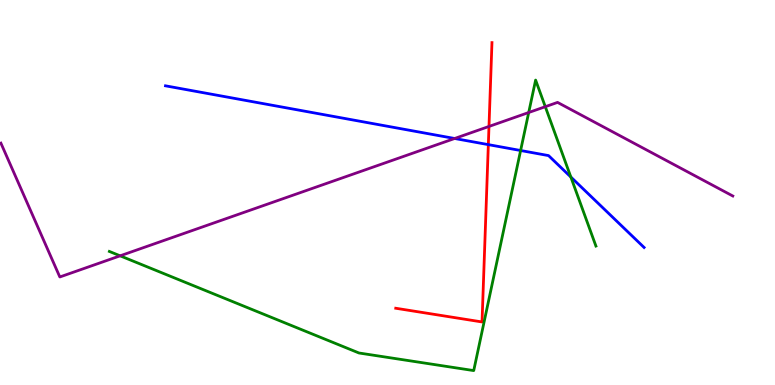[{'lines': ['blue', 'red'], 'intersections': [{'x': 6.3, 'y': 6.24}]}, {'lines': ['green', 'red'], 'intersections': []}, {'lines': ['purple', 'red'], 'intersections': [{'x': 6.31, 'y': 6.72}]}, {'lines': ['blue', 'green'], 'intersections': [{'x': 6.72, 'y': 6.09}, {'x': 7.37, 'y': 5.4}]}, {'lines': ['blue', 'purple'], 'intersections': [{'x': 5.87, 'y': 6.4}]}, {'lines': ['green', 'purple'], 'intersections': [{'x': 1.55, 'y': 3.36}, {'x': 6.82, 'y': 7.08}, {'x': 7.04, 'y': 7.23}]}]